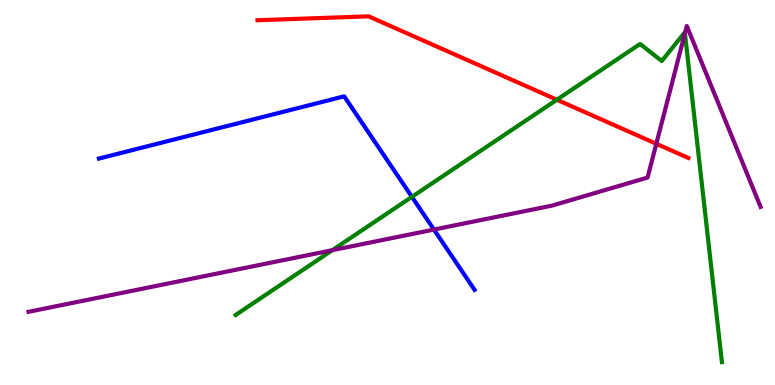[{'lines': ['blue', 'red'], 'intersections': []}, {'lines': ['green', 'red'], 'intersections': [{'x': 7.19, 'y': 7.41}]}, {'lines': ['purple', 'red'], 'intersections': [{'x': 8.47, 'y': 6.27}]}, {'lines': ['blue', 'green'], 'intersections': [{'x': 5.31, 'y': 4.89}]}, {'lines': ['blue', 'purple'], 'intersections': [{'x': 5.6, 'y': 4.04}]}, {'lines': ['green', 'purple'], 'intersections': [{'x': 4.29, 'y': 3.5}, {'x': 8.84, 'y': 9.14}]}]